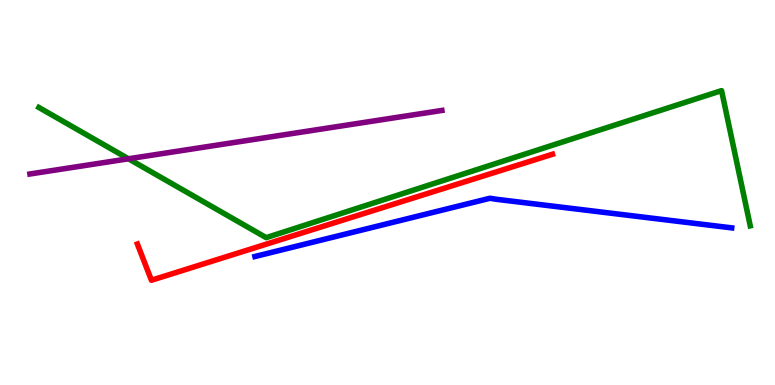[{'lines': ['blue', 'red'], 'intersections': []}, {'lines': ['green', 'red'], 'intersections': []}, {'lines': ['purple', 'red'], 'intersections': []}, {'lines': ['blue', 'green'], 'intersections': []}, {'lines': ['blue', 'purple'], 'intersections': []}, {'lines': ['green', 'purple'], 'intersections': [{'x': 1.66, 'y': 5.88}]}]